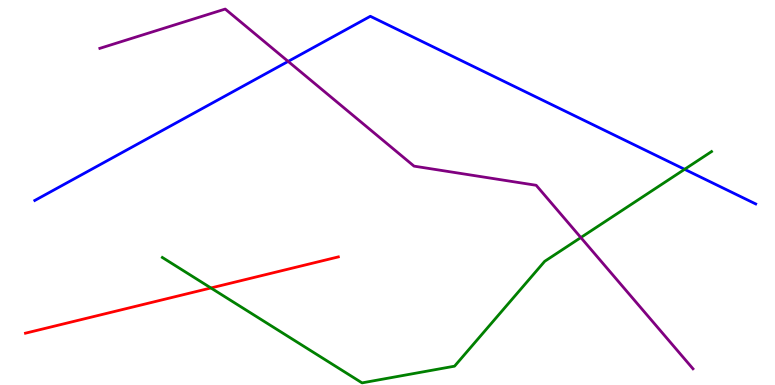[{'lines': ['blue', 'red'], 'intersections': []}, {'lines': ['green', 'red'], 'intersections': [{'x': 2.72, 'y': 2.52}]}, {'lines': ['purple', 'red'], 'intersections': []}, {'lines': ['blue', 'green'], 'intersections': [{'x': 8.83, 'y': 5.6}]}, {'lines': ['blue', 'purple'], 'intersections': [{'x': 3.72, 'y': 8.41}]}, {'lines': ['green', 'purple'], 'intersections': [{'x': 7.49, 'y': 3.83}]}]